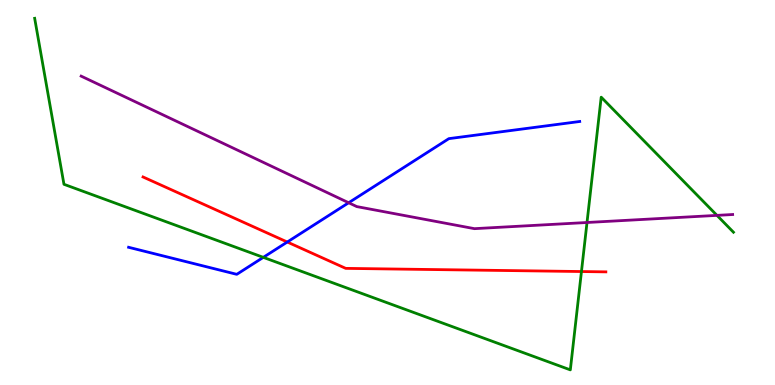[{'lines': ['blue', 'red'], 'intersections': [{'x': 3.71, 'y': 3.71}]}, {'lines': ['green', 'red'], 'intersections': [{'x': 7.5, 'y': 2.95}]}, {'lines': ['purple', 'red'], 'intersections': []}, {'lines': ['blue', 'green'], 'intersections': [{'x': 3.4, 'y': 3.32}]}, {'lines': ['blue', 'purple'], 'intersections': [{'x': 4.5, 'y': 4.73}]}, {'lines': ['green', 'purple'], 'intersections': [{'x': 7.57, 'y': 4.22}, {'x': 9.25, 'y': 4.41}]}]